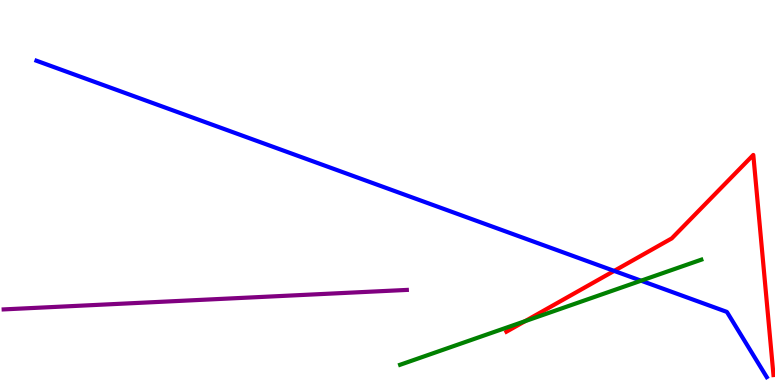[{'lines': ['blue', 'red'], 'intersections': [{'x': 7.92, 'y': 2.96}]}, {'lines': ['green', 'red'], 'intersections': [{'x': 6.78, 'y': 1.66}]}, {'lines': ['purple', 'red'], 'intersections': []}, {'lines': ['blue', 'green'], 'intersections': [{'x': 8.27, 'y': 2.71}]}, {'lines': ['blue', 'purple'], 'intersections': []}, {'lines': ['green', 'purple'], 'intersections': []}]